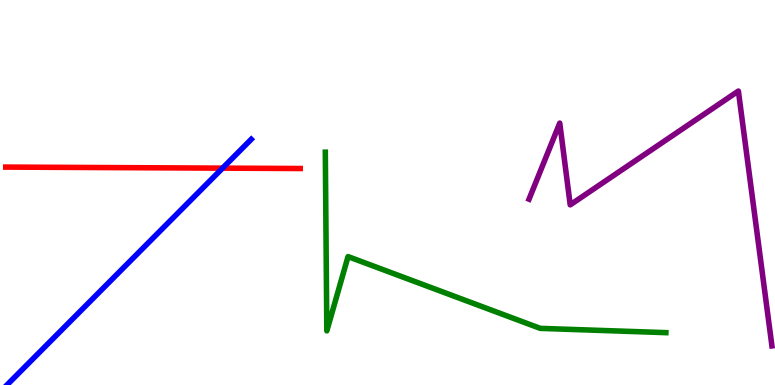[{'lines': ['blue', 'red'], 'intersections': [{'x': 2.87, 'y': 5.63}]}, {'lines': ['green', 'red'], 'intersections': []}, {'lines': ['purple', 'red'], 'intersections': []}, {'lines': ['blue', 'green'], 'intersections': []}, {'lines': ['blue', 'purple'], 'intersections': []}, {'lines': ['green', 'purple'], 'intersections': []}]